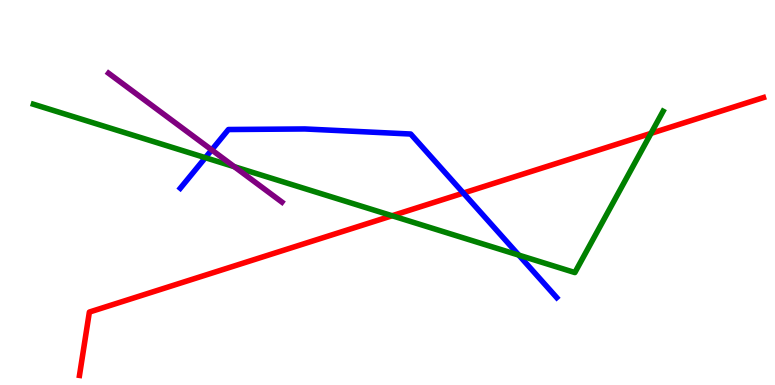[{'lines': ['blue', 'red'], 'intersections': [{'x': 5.98, 'y': 4.99}]}, {'lines': ['green', 'red'], 'intersections': [{'x': 5.06, 'y': 4.4}, {'x': 8.4, 'y': 6.54}]}, {'lines': ['purple', 'red'], 'intersections': []}, {'lines': ['blue', 'green'], 'intersections': [{'x': 2.65, 'y': 5.9}, {'x': 6.69, 'y': 3.37}]}, {'lines': ['blue', 'purple'], 'intersections': [{'x': 2.73, 'y': 6.11}]}, {'lines': ['green', 'purple'], 'intersections': [{'x': 3.02, 'y': 5.67}]}]